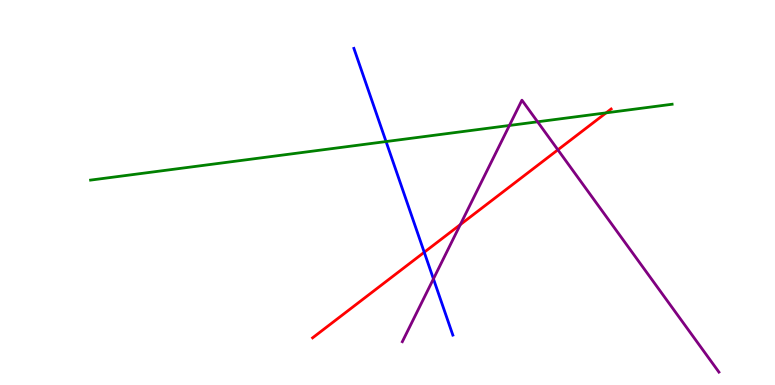[{'lines': ['blue', 'red'], 'intersections': [{'x': 5.47, 'y': 3.45}]}, {'lines': ['green', 'red'], 'intersections': [{'x': 7.82, 'y': 7.07}]}, {'lines': ['purple', 'red'], 'intersections': [{'x': 5.94, 'y': 4.17}, {'x': 7.2, 'y': 6.11}]}, {'lines': ['blue', 'green'], 'intersections': [{'x': 4.98, 'y': 6.32}]}, {'lines': ['blue', 'purple'], 'intersections': [{'x': 5.59, 'y': 2.76}]}, {'lines': ['green', 'purple'], 'intersections': [{'x': 6.57, 'y': 6.74}, {'x': 6.94, 'y': 6.84}]}]